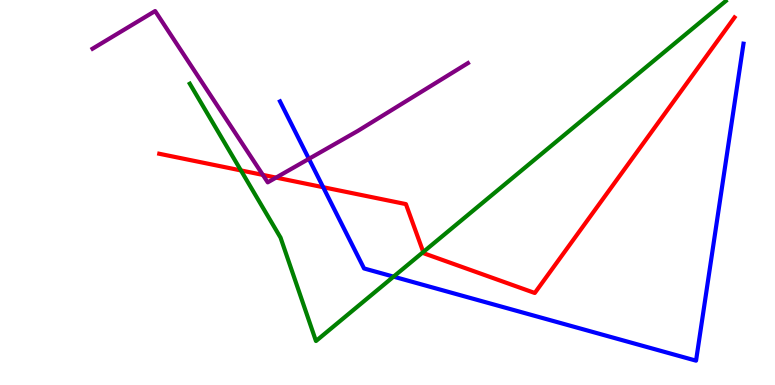[{'lines': ['blue', 'red'], 'intersections': [{'x': 4.17, 'y': 5.14}]}, {'lines': ['green', 'red'], 'intersections': [{'x': 3.11, 'y': 5.57}, {'x': 5.46, 'y': 3.45}]}, {'lines': ['purple', 'red'], 'intersections': [{'x': 3.39, 'y': 5.46}, {'x': 3.56, 'y': 5.39}]}, {'lines': ['blue', 'green'], 'intersections': [{'x': 5.08, 'y': 2.81}]}, {'lines': ['blue', 'purple'], 'intersections': [{'x': 3.99, 'y': 5.87}]}, {'lines': ['green', 'purple'], 'intersections': []}]